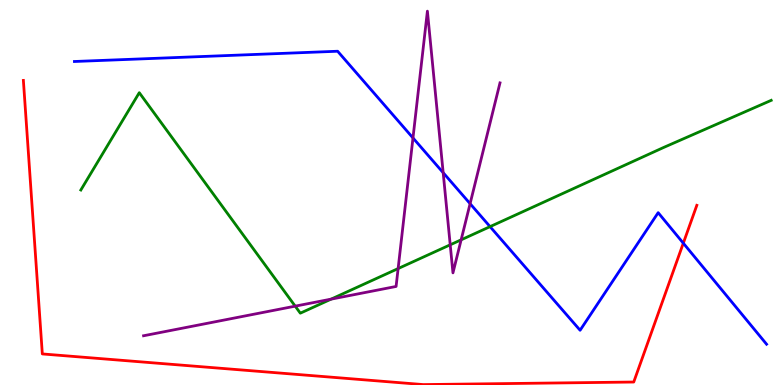[{'lines': ['blue', 'red'], 'intersections': [{'x': 8.82, 'y': 3.68}]}, {'lines': ['green', 'red'], 'intersections': []}, {'lines': ['purple', 'red'], 'intersections': []}, {'lines': ['blue', 'green'], 'intersections': [{'x': 6.32, 'y': 4.11}]}, {'lines': ['blue', 'purple'], 'intersections': [{'x': 5.33, 'y': 6.42}, {'x': 5.72, 'y': 5.51}, {'x': 6.07, 'y': 4.71}]}, {'lines': ['green', 'purple'], 'intersections': [{'x': 3.81, 'y': 2.05}, {'x': 4.27, 'y': 2.23}, {'x': 5.14, 'y': 3.02}, {'x': 5.81, 'y': 3.64}, {'x': 5.95, 'y': 3.77}]}]